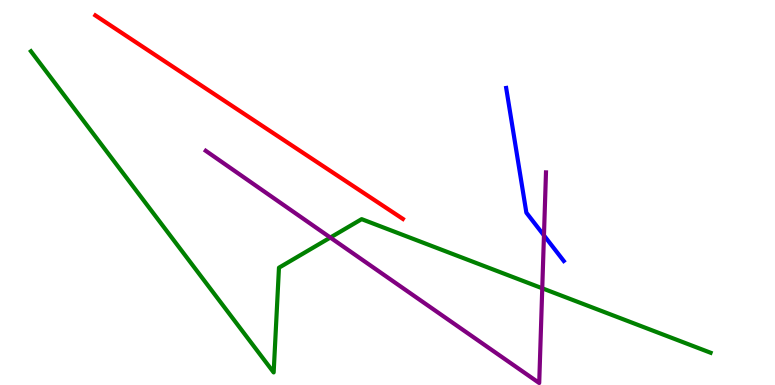[{'lines': ['blue', 'red'], 'intersections': []}, {'lines': ['green', 'red'], 'intersections': []}, {'lines': ['purple', 'red'], 'intersections': []}, {'lines': ['blue', 'green'], 'intersections': []}, {'lines': ['blue', 'purple'], 'intersections': [{'x': 7.02, 'y': 3.89}]}, {'lines': ['green', 'purple'], 'intersections': [{'x': 4.26, 'y': 3.83}, {'x': 7.0, 'y': 2.51}]}]